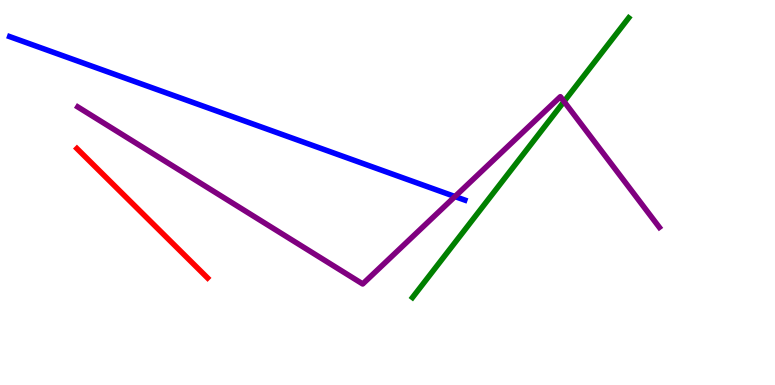[{'lines': ['blue', 'red'], 'intersections': []}, {'lines': ['green', 'red'], 'intersections': []}, {'lines': ['purple', 'red'], 'intersections': []}, {'lines': ['blue', 'green'], 'intersections': []}, {'lines': ['blue', 'purple'], 'intersections': [{'x': 5.87, 'y': 4.9}]}, {'lines': ['green', 'purple'], 'intersections': [{'x': 7.28, 'y': 7.36}]}]